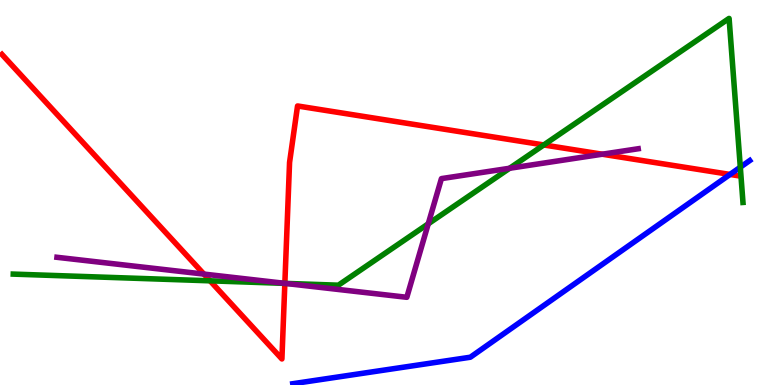[{'lines': ['blue', 'red'], 'intersections': [{'x': 9.42, 'y': 5.47}]}, {'lines': ['green', 'red'], 'intersections': [{'x': 2.71, 'y': 2.71}, {'x': 3.68, 'y': 2.64}, {'x': 7.02, 'y': 6.23}]}, {'lines': ['purple', 'red'], 'intersections': [{'x': 2.63, 'y': 2.88}, {'x': 3.68, 'y': 2.64}, {'x': 7.77, 'y': 5.99}]}, {'lines': ['blue', 'green'], 'intersections': [{'x': 9.55, 'y': 5.66}]}, {'lines': ['blue', 'purple'], 'intersections': []}, {'lines': ['green', 'purple'], 'intersections': [{'x': 3.68, 'y': 2.64}, {'x': 5.53, 'y': 4.19}, {'x': 6.58, 'y': 5.63}]}]